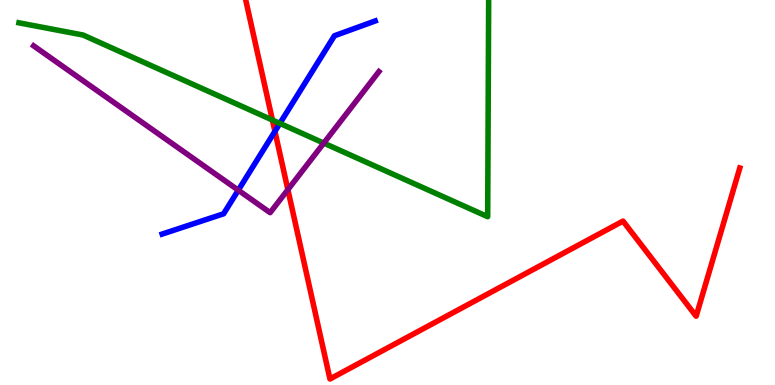[{'lines': ['blue', 'red'], 'intersections': [{'x': 3.55, 'y': 6.59}]}, {'lines': ['green', 'red'], 'intersections': [{'x': 3.51, 'y': 6.88}]}, {'lines': ['purple', 'red'], 'intersections': [{'x': 3.71, 'y': 5.07}]}, {'lines': ['blue', 'green'], 'intersections': [{'x': 3.61, 'y': 6.79}]}, {'lines': ['blue', 'purple'], 'intersections': [{'x': 3.07, 'y': 5.06}]}, {'lines': ['green', 'purple'], 'intersections': [{'x': 4.18, 'y': 6.28}]}]